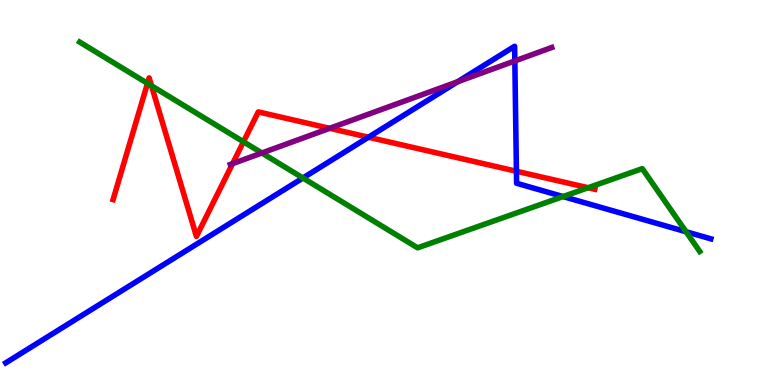[{'lines': ['blue', 'red'], 'intersections': [{'x': 4.75, 'y': 6.44}, {'x': 6.66, 'y': 5.55}]}, {'lines': ['green', 'red'], 'intersections': [{'x': 1.9, 'y': 7.83}, {'x': 1.95, 'y': 7.77}, {'x': 3.14, 'y': 6.32}, {'x': 7.59, 'y': 5.12}]}, {'lines': ['purple', 'red'], 'intersections': [{'x': 3.0, 'y': 5.75}, {'x': 4.25, 'y': 6.67}]}, {'lines': ['blue', 'green'], 'intersections': [{'x': 3.91, 'y': 5.38}, {'x': 7.27, 'y': 4.89}, {'x': 8.85, 'y': 3.98}]}, {'lines': ['blue', 'purple'], 'intersections': [{'x': 5.9, 'y': 7.88}, {'x': 6.64, 'y': 8.42}]}, {'lines': ['green', 'purple'], 'intersections': [{'x': 3.38, 'y': 6.03}]}]